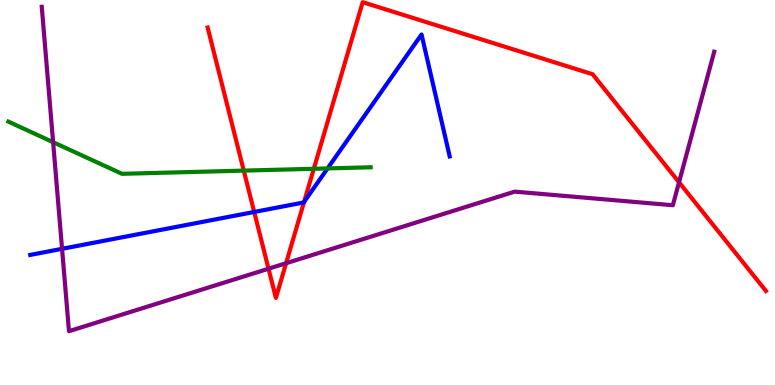[{'lines': ['blue', 'red'], 'intersections': [{'x': 3.28, 'y': 4.49}, {'x': 3.92, 'y': 4.76}]}, {'lines': ['green', 'red'], 'intersections': [{'x': 3.15, 'y': 5.57}, {'x': 4.05, 'y': 5.62}]}, {'lines': ['purple', 'red'], 'intersections': [{'x': 3.46, 'y': 3.02}, {'x': 3.69, 'y': 3.16}, {'x': 8.76, 'y': 5.27}]}, {'lines': ['blue', 'green'], 'intersections': [{'x': 4.23, 'y': 5.63}]}, {'lines': ['blue', 'purple'], 'intersections': [{'x': 0.801, 'y': 3.54}]}, {'lines': ['green', 'purple'], 'intersections': [{'x': 0.685, 'y': 6.31}]}]